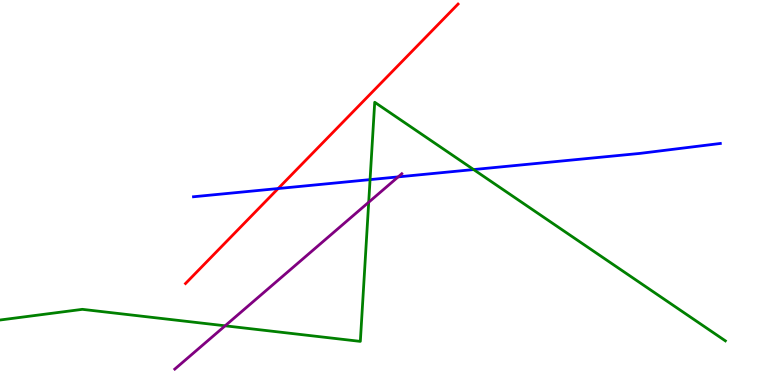[{'lines': ['blue', 'red'], 'intersections': [{'x': 3.59, 'y': 5.1}]}, {'lines': ['green', 'red'], 'intersections': []}, {'lines': ['purple', 'red'], 'intersections': []}, {'lines': ['blue', 'green'], 'intersections': [{'x': 4.78, 'y': 5.33}, {'x': 6.11, 'y': 5.6}]}, {'lines': ['blue', 'purple'], 'intersections': [{'x': 5.14, 'y': 5.41}]}, {'lines': ['green', 'purple'], 'intersections': [{'x': 2.9, 'y': 1.54}, {'x': 4.76, 'y': 4.75}]}]